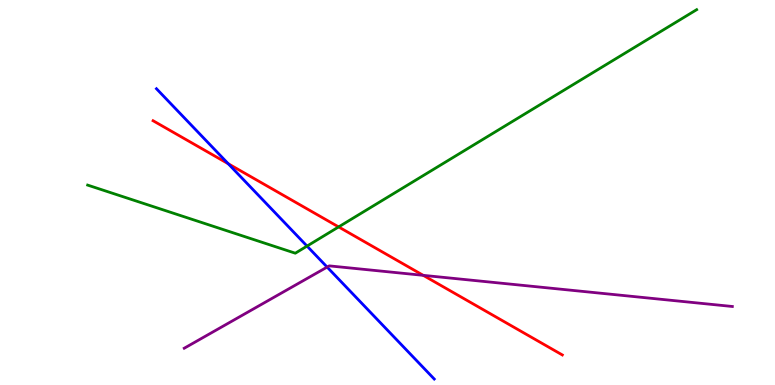[{'lines': ['blue', 'red'], 'intersections': [{'x': 2.95, 'y': 5.75}]}, {'lines': ['green', 'red'], 'intersections': [{'x': 4.37, 'y': 4.11}]}, {'lines': ['purple', 'red'], 'intersections': [{'x': 5.46, 'y': 2.85}]}, {'lines': ['blue', 'green'], 'intersections': [{'x': 3.96, 'y': 3.61}]}, {'lines': ['blue', 'purple'], 'intersections': [{'x': 4.22, 'y': 3.06}]}, {'lines': ['green', 'purple'], 'intersections': []}]